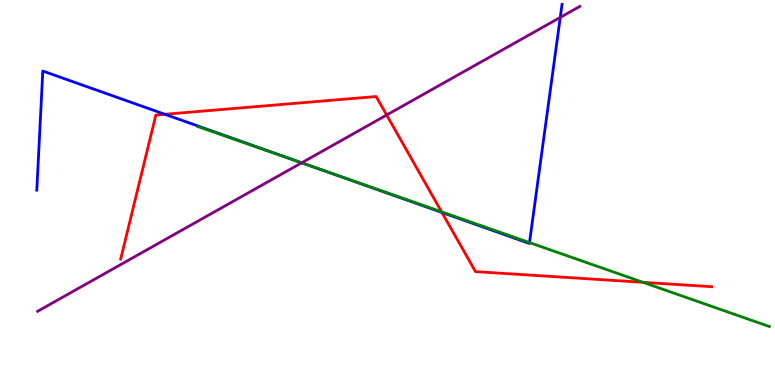[{'lines': ['blue', 'red'], 'intersections': [{'x': 2.13, 'y': 7.03}, {'x': 5.7, 'y': 4.48}]}, {'lines': ['green', 'red'], 'intersections': [{'x': 5.7, 'y': 4.5}, {'x': 8.3, 'y': 2.67}]}, {'lines': ['purple', 'red'], 'intersections': [{'x': 4.99, 'y': 7.01}]}, {'lines': ['blue', 'green'], 'intersections': [{'x': 4.11, 'y': 5.62}, {'x': 6.83, 'y': 3.7}]}, {'lines': ['blue', 'purple'], 'intersections': [{'x': 3.89, 'y': 5.77}, {'x': 7.23, 'y': 9.55}]}, {'lines': ['green', 'purple'], 'intersections': [{'x': 3.89, 'y': 5.77}]}]